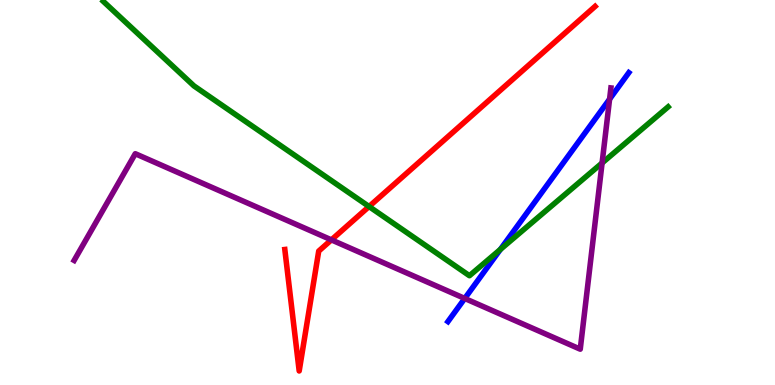[{'lines': ['blue', 'red'], 'intersections': []}, {'lines': ['green', 'red'], 'intersections': [{'x': 4.76, 'y': 4.64}]}, {'lines': ['purple', 'red'], 'intersections': [{'x': 4.28, 'y': 3.77}]}, {'lines': ['blue', 'green'], 'intersections': [{'x': 6.46, 'y': 3.52}]}, {'lines': ['blue', 'purple'], 'intersections': [{'x': 6.0, 'y': 2.25}, {'x': 7.87, 'y': 7.43}]}, {'lines': ['green', 'purple'], 'intersections': [{'x': 7.77, 'y': 5.77}]}]